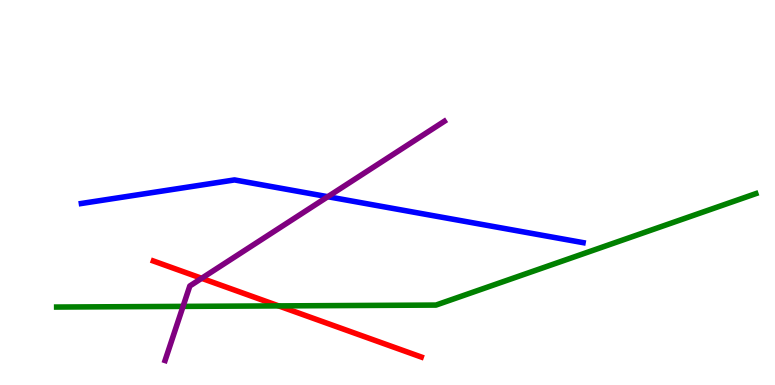[{'lines': ['blue', 'red'], 'intersections': []}, {'lines': ['green', 'red'], 'intersections': [{'x': 3.6, 'y': 2.05}]}, {'lines': ['purple', 'red'], 'intersections': [{'x': 2.6, 'y': 2.77}]}, {'lines': ['blue', 'green'], 'intersections': []}, {'lines': ['blue', 'purple'], 'intersections': [{'x': 4.23, 'y': 4.89}]}, {'lines': ['green', 'purple'], 'intersections': [{'x': 2.36, 'y': 2.04}]}]